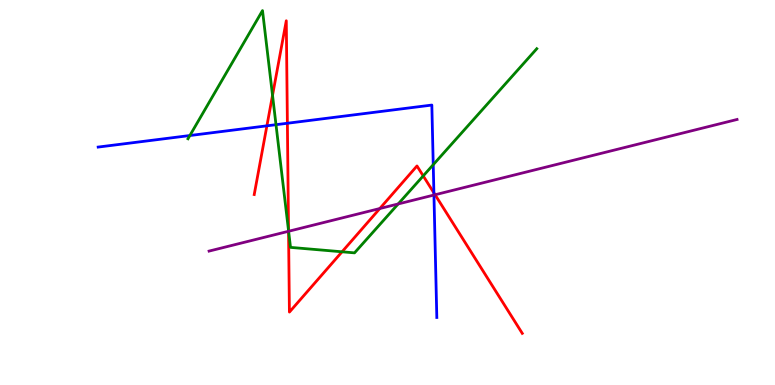[{'lines': ['blue', 'red'], 'intersections': [{'x': 3.44, 'y': 6.73}, {'x': 3.71, 'y': 6.8}, {'x': 5.6, 'y': 4.99}]}, {'lines': ['green', 'red'], 'intersections': [{'x': 3.52, 'y': 7.52}, {'x': 3.72, 'y': 4.01}, {'x': 4.41, 'y': 3.46}, {'x': 5.46, 'y': 5.43}]}, {'lines': ['purple', 'red'], 'intersections': [{'x': 3.72, 'y': 3.99}, {'x': 4.9, 'y': 4.58}, {'x': 5.61, 'y': 4.94}]}, {'lines': ['blue', 'green'], 'intersections': [{'x': 2.45, 'y': 6.48}, {'x': 3.56, 'y': 6.76}, {'x': 5.59, 'y': 5.72}]}, {'lines': ['blue', 'purple'], 'intersections': [{'x': 5.6, 'y': 4.93}]}, {'lines': ['green', 'purple'], 'intersections': [{'x': 3.72, 'y': 3.99}, {'x': 5.14, 'y': 4.7}]}]